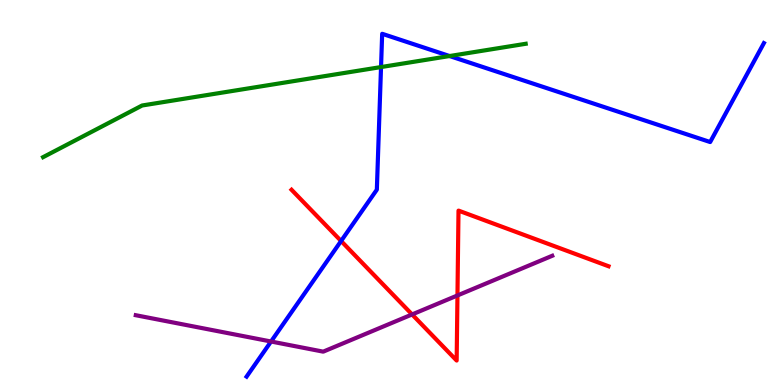[{'lines': ['blue', 'red'], 'intersections': [{'x': 4.4, 'y': 3.74}]}, {'lines': ['green', 'red'], 'intersections': []}, {'lines': ['purple', 'red'], 'intersections': [{'x': 5.32, 'y': 1.83}, {'x': 5.9, 'y': 2.33}]}, {'lines': ['blue', 'green'], 'intersections': [{'x': 4.92, 'y': 8.26}, {'x': 5.8, 'y': 8.54}]}, {'lines': ['blue', 'purple'], 'intersections': [{'x': 3.5, 'y': 1.13}]}, {'lines': ['green', 'purple'], 'intersections': []}]